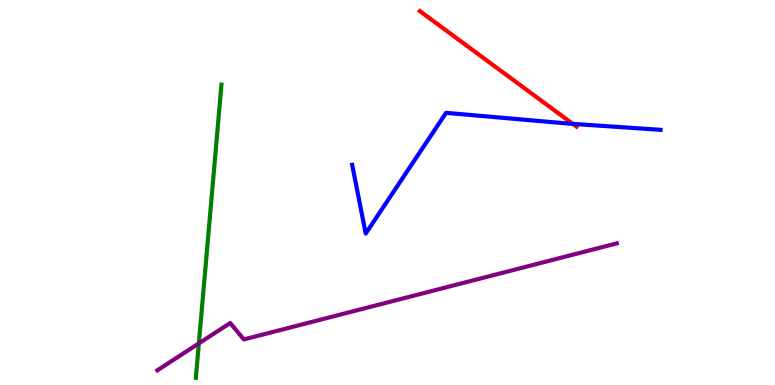[{'lines': ['blue', 'red'], 'intersections': [{'x': 7.39, 'y': 6.78}]}, {'lines': ['green', 'red'], 'intersections': []}, {'lines': ['purple', 'red'], 'intersections': []}, {'lines': ['blue', 'green'], 'intersections': []}, {'lines': ['blue', 'purple'], 'intersections': []}, {'lines': ['green', 'purple'], 'intersections': [{'x': 2.57, 'y': 1.08}]}]